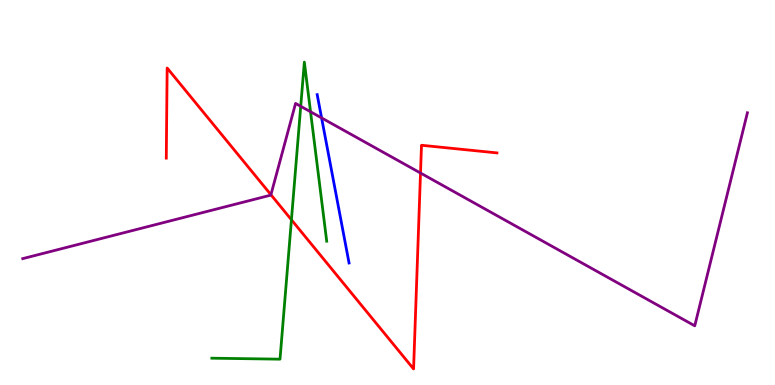[{'lines': ['blue', 'red'], 'intersections': []}, {'lines': ['green', 'red'], 'intersections': [{'x': 3.76, 'y': 4.29}]}, {'lines': ['purple', 'red'], 'intersections': [{'x': 3.5, 'y': 4.94}, {'x': 5.43, 'y': 5.51}]}, {'lines': ['blue', 'green'], 'intersections': []}, {'lines': ['blue', 'purple'], 'intersections': [{'x': 4.15, 'y': 6.94}]}, {'lines': ['green', 'purple'], 'intersections': [{'x': 3.88, 'y': 7.24}, {'x': 4.01, 'y': 7.1}]}]